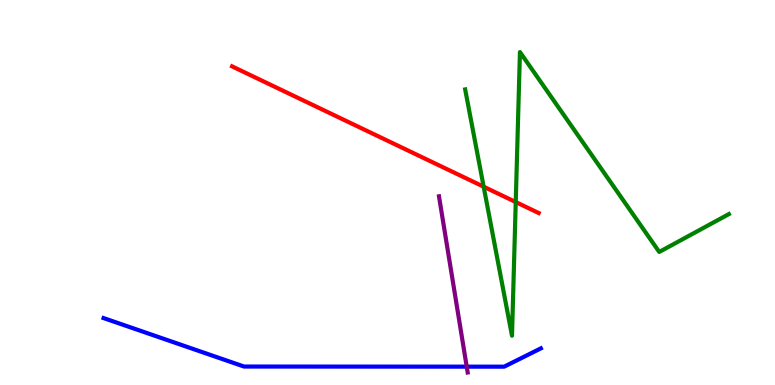[{'lines': ['blue', 'red'], 'intersections': []}, {'lines': ['green', 'red'], 'intersections': [{'x': 6.24, 'y': 5.15}, {'x': 6.65, 'y': 4.75}]}, {'lines': ['purple', 'red'], 'intersections': []}, {'lines': ['blue', 'green'], 'intersections': []}, {'lines': ['blue', 'purple'], 'intersections': [{'x': 6.02, 'y': 0.477}]}, {'lines': ['green', 'purple'], 'intersections': []}]